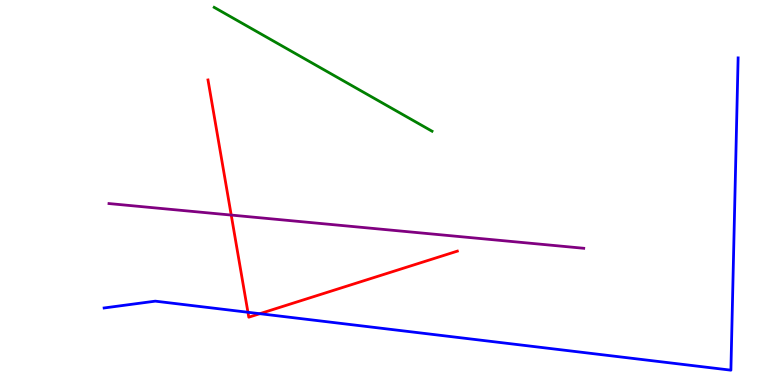[{'lines': ['blue', 'red'], 'intersections': [{'x': 3.2, 'y': 1.89}, {'x': 3.35, 'y': 1.85}]}, {'lines': ['green', 'red'], 'intersections': []}, {'lines': ['purple', 'red'], 'intersections': [{'x': 2.98, 'y': 4.41}]}, {'lines': ['blue', 'green'], 'intersections': []}, {'lines': ['blue', 'purple'], 'intersections': []}, {'lines': ['green', 'purple'], 'intersections': []}]